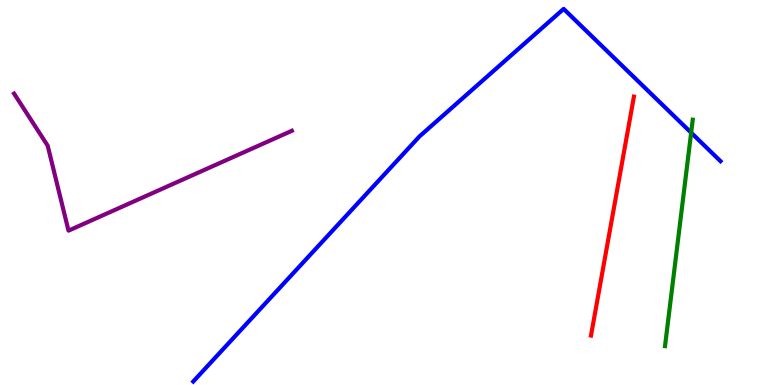[{'lines': ['blue', 'red'], 'intersections': []}, {'lines': ['green', 'red'], 'intersections': []}, {'lines': ['purple', 'red'], 'intersections': []}, {'lines': ['blue', 'green'], 'intersections': [{'x': 8.92, 'y': 6.55}]}, {'lines': ['blue', 'purple'], 'intersections': []}, {'lines': ['green', 'purple'], 'intersections': []}]